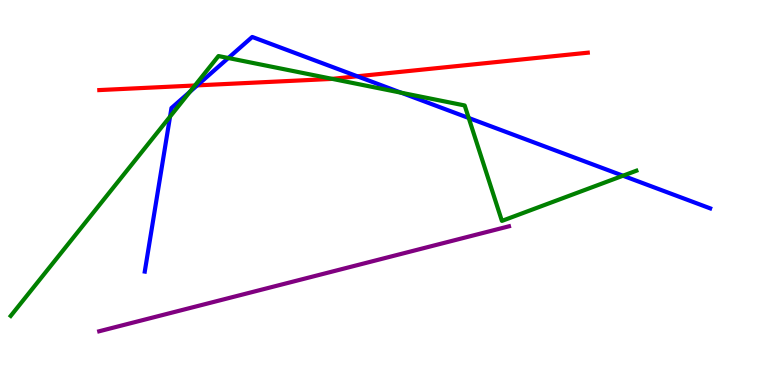[{'lines': ['blue', 'red'], 'intersections': [{'x': 2.54, 'y': 7.78}, {'x': 4.61, 'y': 8.02}]}, {'lines': ['green', 'red'], 'intersections': [{'x': 2.52, 'y': 7.78}, {'x': 4.29, 'y': 7.95}]}, {'lines': ['purple', 'red'], 'intersections': []}, {'lines': ['blue', 'green'], 'intersections': [{'x': 2.19, 'y': 6.97}, {'x': 2.45, 'y': 7.61}, {'x': 2.95, 'y': 8.49}, {'x': 5.18, 'y': 7.59}, {'x': 6.05, 'y': 6.94}, {'x': 8.04, 'y': 5.44}]}, {'lines': ['blue', 'purple'], 'intersections': []}, {'lines': ['green', 'purple'], 'intersections': []}]